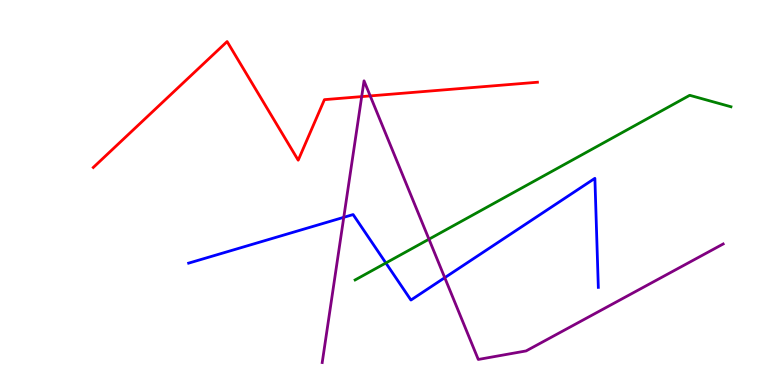[{'lines': ['blue', 'red'], 'intersections': []}, {'lines': ['green', 'red'], 'intersections': []}, {'lines': ['purple', 'red'], 'intersections': [{'x': 4.67, 'y': 7.49}, {'x': 4.78, 'y': 7.51}]}, {'lines': ['blue', 'green'], 'intersections': [{'x': 4.98, 'y': 3.17}]}, {'lines': ['blue', 'purple'], 'intersections': [{'x': 4.44, 'y': 4.36}, {'x': 5.74, 'y': 2.79}]}, {'lines': ['green', 'purple'], 'intersections': [{'x': 5.54, 'y': 3.79}]}]